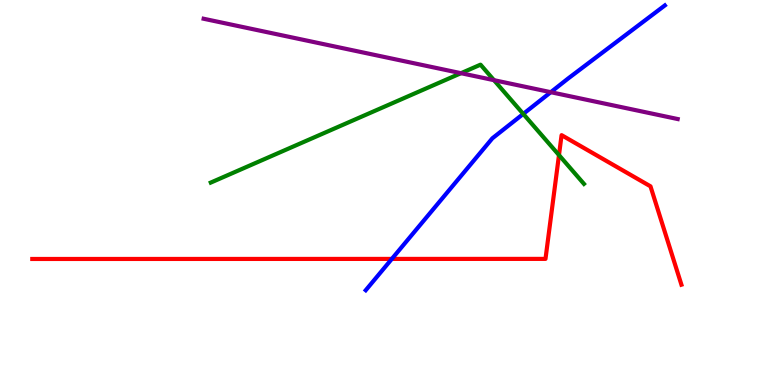[{'lines': ['blue', 'red'], 'intersections': [{'x': 5.06, 'y': 3.27}]}, {'lines': ['green', 'red'], 'intersections': [{'x': 7.21, 'y': 5.97}]}, {'lines': ['purple', 'red'], 'intersections': []}, {'lines': ['blue', 'green'], 'intersections': [{'x': 6.75, 'y': 7.04}]}, {'lines': ['blue', 'purple'], 'intersections': [{'x': 7.11, 'y': 7.61}]}, {'lines': ['green', 'purple'], 'intersections': [{'x': 5.95, 'y': 8.1}, {'x': 6.37, 'y': 7.92}]}]